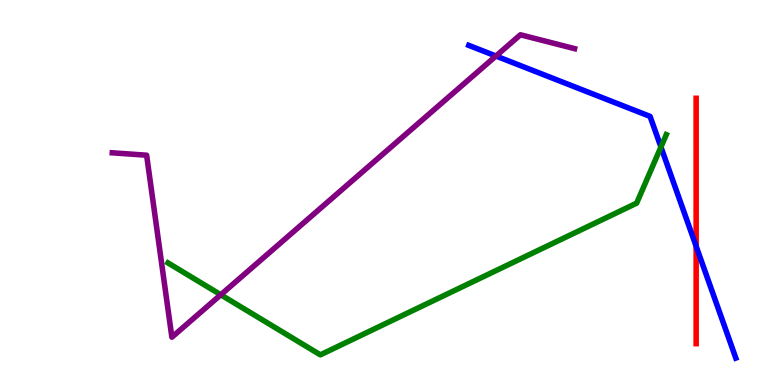[{'lines': ['blue', 'red'], 'intersections': [{'x': 8.98, 'y': 3.6}]}, {'lines': ['green', 'red'], 'intersections': []}, {'lines': ['purple', 'red'], 'intersections': []}, {'lines': ['blue', 'green'], 'intersections': [{'x': 8.53, 'y': 6.18}]}, {'lines': ['blue', 'purple'], 'intersections': [{'x': 6.4, 'y': 8.54}]}, {'lines': ['green', 'purple'], 'intersections': [{'x': 2.85, 'y': 2.34}]}]